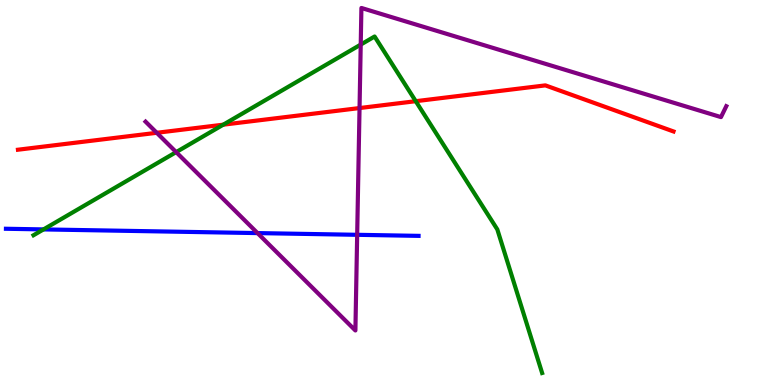[{'lines': ['blue', 'red'], 'intersections': []}, {'lines': ['green', 'red'], 'intersections': [{'x': 2.88, 'y': 6.76}, {'x': 5.36, 'y': 7.37}]}, {'lines': ['purple', 'red'], 'intersections': [{'x': 2.02, 'y': 6.55}, {'x': 4.64, 'y': 7.19}]}, {'lines': ['blue', 'green'], 'intersections': [{'x': 0.561, 'y': 4.04}]}, {'lines': ['blue', 'purple'], 'intersections': [{'x': 3.32, 'y': 3.95}, {'x': 4.61, 'y': 3.9}]}, {'lines': ['green', 'purple'], 'intersections': [{'x': 2.27, 'y': 6.05}, {'x': 4.65, 'y': 8.84}]}]